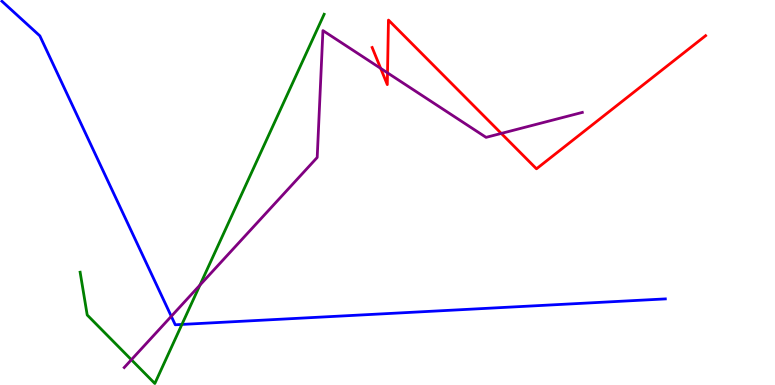[{'lines': ['blue', 'red'], 'intersections': []}, {'lines': ['green', 'red'], 'intersections': []}, {'lines': ['purple', 'red'], 'intersections': [{'x': 4.91, 'y': 8.22}, {'x': 5.0, 'y': 8.11}, {'x': 6.47, 'y': 6.53}]}, {'lines': ['blue', 'green'], 'intersections': [{'x': 2.35, 'y': 1.57}]}, {'lines': ['blue', 'purple'], 'intersections': [{'x': 2.21, 'y': 1.78}]}, {'lines': ['green', 'purple'], 'intersections': [{'x': 1.7, 'y': 0.656}, {'x': 2.58, 'y': 2.59}]}]